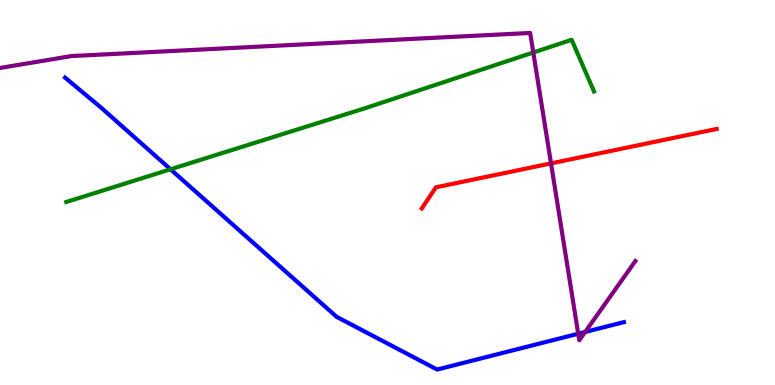[{'lines': ['blue', 'red'], 'intersections': []}, {'lines': ['green', 'red'], 'intersections': []}, {'lines': ['purple', 'red'], 'intersections': [{'x': 7.11, 'y': 5.76}]}, {'lines': ['blue', 'green'], 'intersections': [{'x': 2.2, 'y': 5.6}]}, {'lines': ['blue', 'purple'], 'intersections': [{'x': 7.46, 'y': 1.33}, {'x': 7.55, 'y': 1.38}]}, {'lines': ['green', 'purple'], 'intersections': [{'x': 6.88, 'y': 8.64}]}]